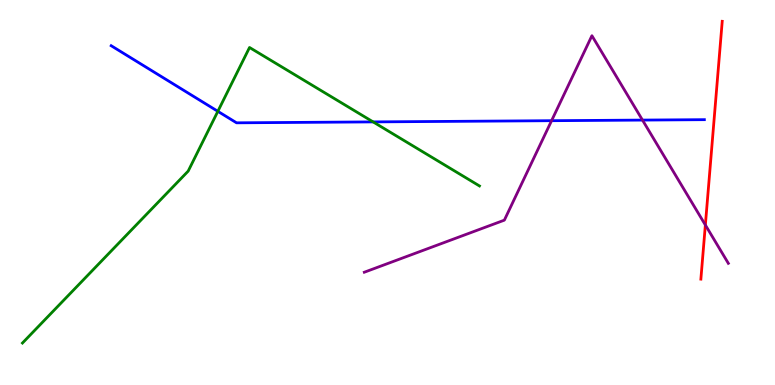[{'lines': ['blue', 'red'], 'intersections': []}, {'lines': ['green', 'red'], 'intersections': []}, {'lines': ['purple', 'red'], 'intersections': [{'x': 9.1, 'y': 4.16}]}, {'lines': ['blue', 'green'], 'intersections': [{'x': 2.81, 'y': 7.11}, {'x': 4.81, 'y': 6.83}]}, {'lines': ['blue', 'purple'], 'intersections': [{'x': 7.12, 'y': 6.87}, {'x': 8.29, 'y': 6.88}]}, {'lines': ['green', 'purple'], 'intersections': []}]